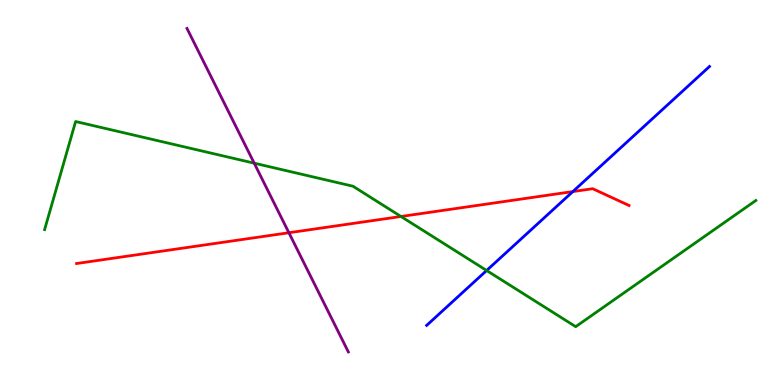[{'lines': ['blue', 'red'], 'intersections': [{'x': 7.39, 'y': 5.02}]}, {'lines': ['green', 'red'], 'intersections': [{'x': 5.17, 'y': 4.38}]}, {'lines': ['purple', 'red'], 'intersections': [{'x': 3.73, 'y': 3.95}]}, {'lines': ['blue', 'green'], 'intersections': [{'x': 6.28, 'y': 2.97}]}, {'lines': ['blue', 'purple'], 'intersections': []}, {'lines': ['green', 'purple'], 'intersections': [{'x': 3.28, 'y': 5.76}]}]